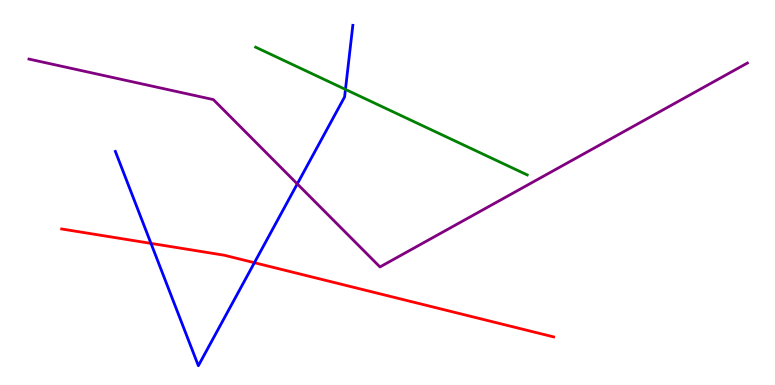[{'lines': ['blue', 'red'], 'intersections': [{'x': 1.95, 'y': 3.68}, {'x': 3.28, 'y': 3.18}]}, {'lines': ['green', 'red'], 'intersections': []}, {'lines': ['purple', 'red'], 'intersections': []}, {'lines': ['blue', 'green'], 'intersections': [{'x': 4.46, 'y': 7.68}]}, {'lines': ['blue', 'purple'], 'intersections': [{'x': 3.84, 'y': 5.22}]}, {'lines': ['green', 'purple'], 'intersections': []}]